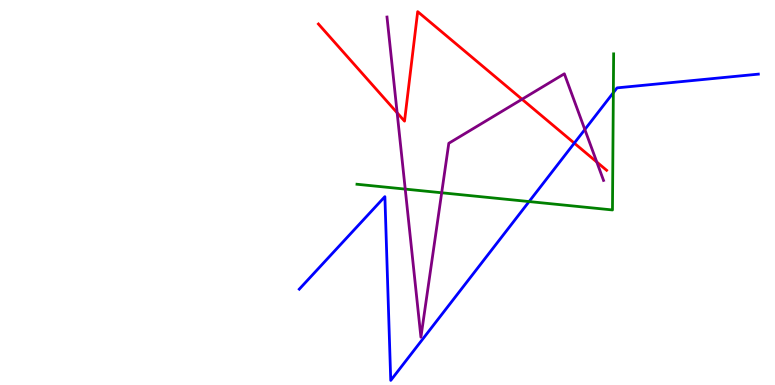[{'lines': ['blue', 'red'], 'intersections': [{'x': 7.41, 'y': 6.28}]}, {'lines': ['green', 'red'], 'intersections': []}, {'lines': ['purple', 'red'], 'intersections': [{'x': 5.12, 'y': 7.07}, {'x': 6.74, 'y': 7.42}, {'x': 7.7, 'y': 5.79}]}, {'lines': ['blue', 'green'], 'intersections': [{'x': 6.83, 'y': 4.76}, {'x': 7.91, 'y': 7.59}]}, {'lines': ['blue', 'purple'], 'intersections': [{'x': 7.55, 'y': 6.64}]}, {'lines': ['green', 'purple'], 'intersections': [{'x': 5.23, 'y': 5.09}, {'x': 5.7, 'y': 4.99}]}]